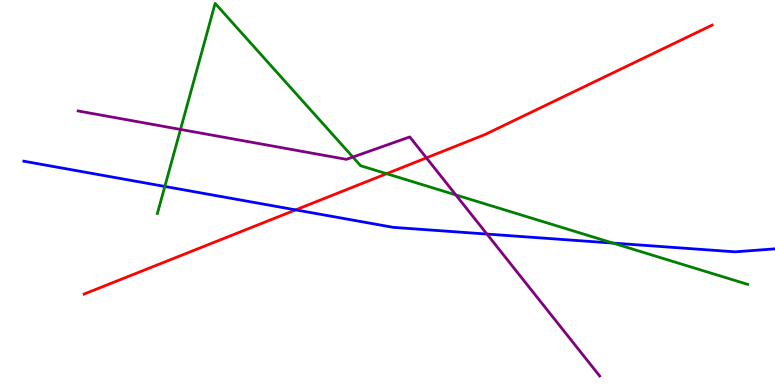[{'lines': ['blue', 'red'], 'intersections': [{'x': 3.81, 'y': 4.55}]}, {'lines': ['green', 'red'], 'intersections': [{'x': 4.99, 'y': 5.49}]}, {'lines': ['purple', 'red'], 'intersections': [{'x': 5.5, 'y': 5.9}]}, {'lines': ['blue', 'green'], 'intersections': [{'x': 2.13, 'y': 5.16}, {'x': 7.91, 'y': 3.69}]}, {'lines': ['blue', 'purple'], 'intersections': [{'x': 6.28, 'y': 3.92}]}, {'lines': ['green', 'purple'], 'intersections': [{'x': 2.33, 'y': 6.64}, {'x': 4.55, 'y': 5.92}, {'x': 5.88, 'y': 4.94}]}]